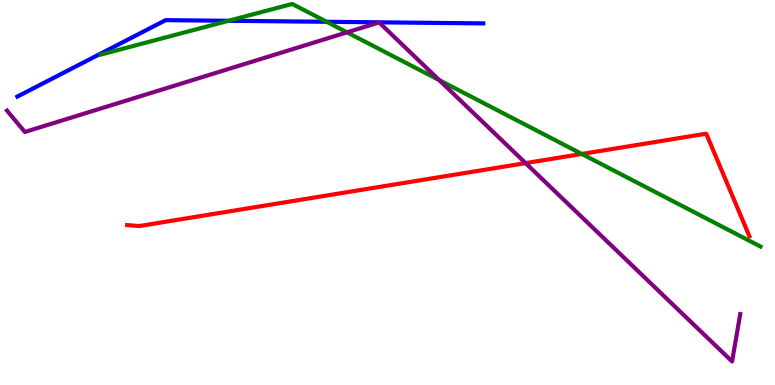[{'lines': ['blue', 'red'], 'intersections': []}, {'lines': ['green', 'red'], 'intersections': [{'x': 7.51, 'y': 6.0}]}, {'lines': ['purple', 'red'], 'intersections': [{'x': 6.78, 'y': 5.76}]}, {'lines': ['blue', 'green'], 'intersections': [{'x': 2.95, 'y': 9.46}, {'x': 4.21, 'y': 9.43}]}, {'lines': ['blue', 'purple'], 'intersections': []}, {'lines': ['green', 'purple'], 'intersections': [{'x': 4.48, 'y': 9.16}, {'x': 5.67, 'y': 7.92}]}]